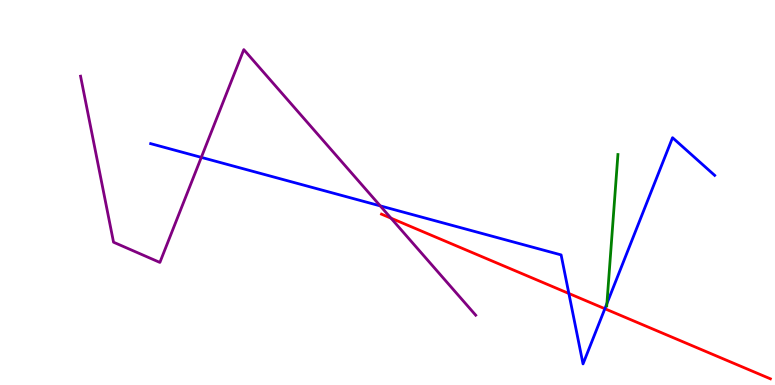[{'lines': ['blue', 'red'], 'intersections': [{'x': 7.34, 'y': 2.38}, {'x': 7.8, 'y': 1.98}]}, {'lines': ['green', 'red'], 'intersections': []}, {'lines': ['purple', 'red'], 'intersections': [{'x': 5.04, 'y': 4.33}]}, {'lines': ['blue', 'green'], 'intersections': [{'x': 7.83, 'y': 2.12}]}, {'lines': ['blue', 'purple'], 'intersections': [{'x': 2.6, 'y': 5.91}, {'x': 4.91, 'y': 4.65}]}, {'lines': ['green', 'purple'], 'intersections': []}]